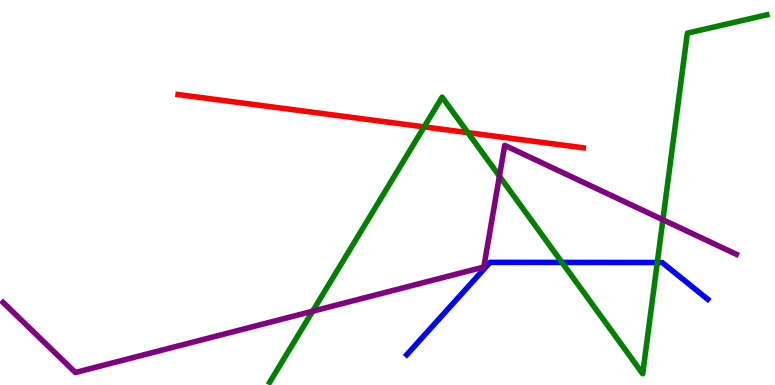[{'lines': ['blue', 'red'], 'intersections': []}, {'lines': ['green', 'red'], 'intersections': [{'x': 5.47, 'y': 6.7}, {'x': 6.04, 'y': 6.55}]}, {'lines': ['purple', 'red'], 'intersections': []}, {'lines': ['blue', 'green'], 'intersections': [{'x': 7.25, 'y': 3.18}, {'x': 8.48, 'y': 3.18}]}, {'lines': ['blue', 'purple'], 'intersections': []}, {'lines': ['green', 'purple'], 'intersections': [{'x': 4.03, 'y': 1.92}, {'x': 6.44, 'y': 5.42}, {'x': 8.55, 'y': 4.29}]}]